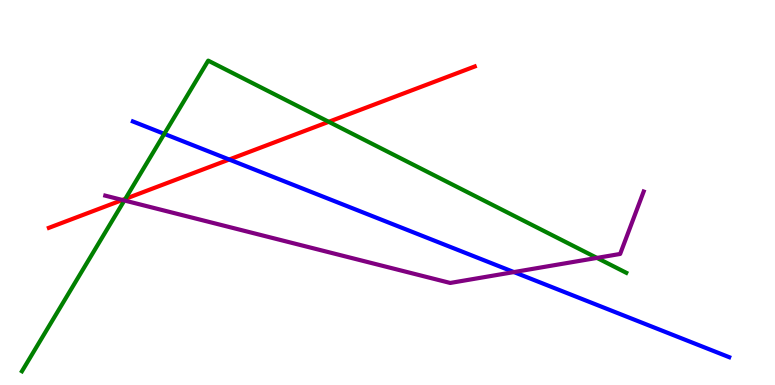[{'lines': ['blue', 'red'], 'intersections': [{'x': 2.96, 'y': 5.86}]}, {'lines': ['green', 'red'], 'intersections': [{'x': 1.62, 'y': 4.83}, {'x': 4.24, 'y': 6.84}]}, {'lines': ['purple', 'red'], 'intersections': [{'x': 1.58, 'y': 4.81}]}, {'lines': ['blue', 'green'], 'intersections': [{'x': 2.12, 'y': 6.52}]}, {'lines': ['blue', 'purple'], 'intersections': [{'x': 6.63, 'y': 2.93}]}, {'lines': ['green', 'purple'], 'intersections': [{'x': 1.6, 'y': 4.79}, {'x': 7.7, 'y': 3.3}]}]